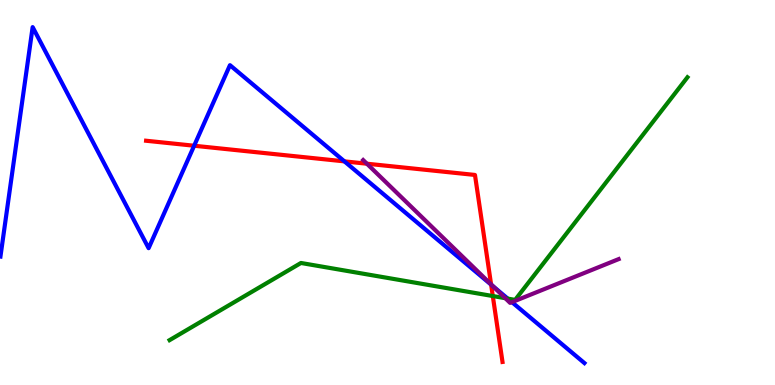[{'lines': ['blue', 'red'], 'intersections': [{'x': 2.51, 'y': 6.21}, {'x': 4.44, 'y': 5.81}, {'x': 6.34, 'y': 2.61}]}, {'lines': ['green', 'red'], 'intersections': [{'x': 6.36, 'y': 2.31}]}, {'lines': ['purple', 'red'], 'intersections': [{'x': 4.73, 'y': 5.75}, {'x': 6.34, 'y': 2.61}]}, {'lines': ['blue', 'green'], 'intersections': [{'x': 6.55, 'y': 2.24}]}, {'lines': ['blue', 'purple'], 'intersections': [{'x': 6.36, 'y': 2.57}, {'x': 6.61, 'y': 2.15}]}, {'lines': ['green', 'purple'], 'intersections': [{'x': 6.52, 'y': 2.25}]}]